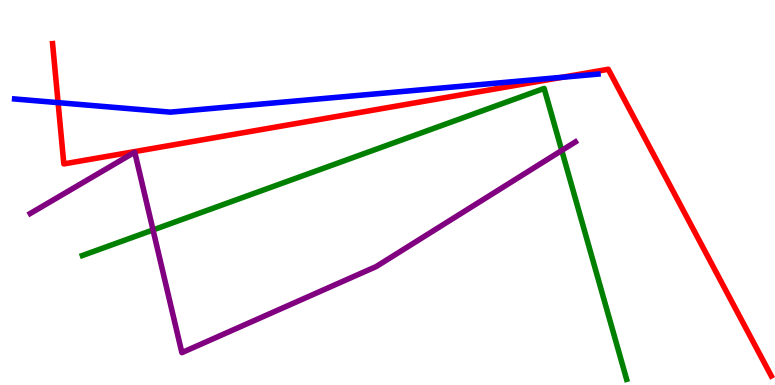[{'lines': ['blue', 'red'], 'intersections': [{'x': 0.75, 'y': 7.33}, {'x': 7.25, 'y': 7.99}]}, {'lines': ['green', 'red'], 'intersections': []}, {'lines': ['purple', 'red'], 'intersections': []}, {'lines': ['blue', 'green'], 'intersections': []}, {'lines': ['blue', 'purple'], 'intersections': []}, {'lines': ['green', 'purple'], 'intersections': [{'x': 1.97, 'y': 4.03}, {'x': 7.25, 'y': 6.09}]}]